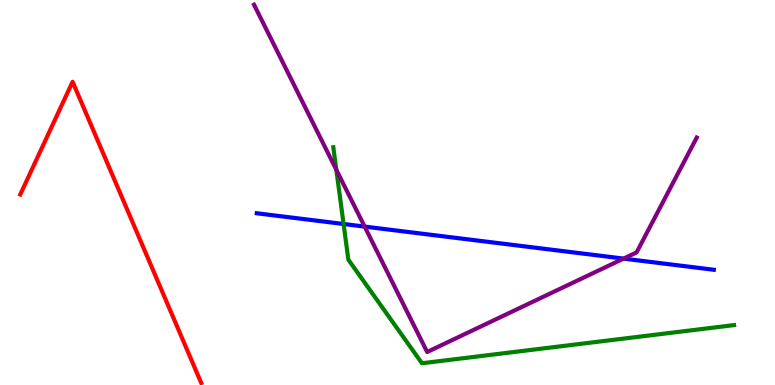[{'lines': ['blue', 'red'], 'intersections': []}, {'lines': ['green', 'red'], 'intersections': []}, {'lines': ['purple', 'red'], 'intersections': []}, {'lines': ['blue', 'green'], 'intersections': [{'x': 4.43, 'y': 4.18}]}, {'lines': ['blue', 'purple'], 'intersections': [{'x': 4.71, 'y': 4.11}, {'x': 8.05, 'y': 3.28}]}, {'lines': ['green', 'purple'], 'intersections': [{'x': 4.34, 'y': 5.59}]}]